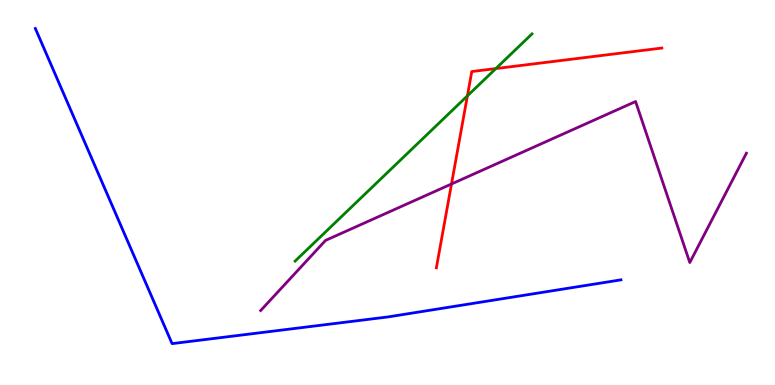[{'lines': ['blue', 'red'], 'intersections': []}, {'lines': ['green', 'red'], 'intersections': [{'x': 6.03, 'y': 7.51}, {'x': 6.4, 'y': 8.22}]}, {'lines': ['purple', 'red'], 'intersections': [{'x': 5.83, 'y': 5.22}]}, {'lines': ['blue', 'green'], 'intersections': []}, {'lines': ['blue', 'purple'], 'intersections': []}, {'lines': ['green', 'purple'], 'intersections': []}]